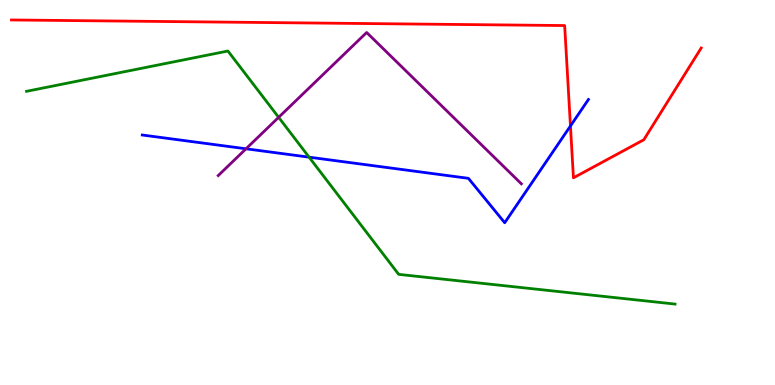[{'lines': ['blue', 'red'], 'intersections': [{'x': 7.36, 'y': 6.73}]}, {'lines': ['green', 'red'], 'intersections': []}, {'lines': ['purple', 'red'], 'intersections': []}, {'lines': ['blue', 'green'], 'intersections': [{'x': 3.99, 'y': 5.92}]}, {'lines': ['blue', 'purple'], 'intersections': [{'x': 3.17, 'y': 6.14}]}, {'lines': ['green', 'purple'], 'intersections': [{'x': 3.6, 'y': 6.95}]}]